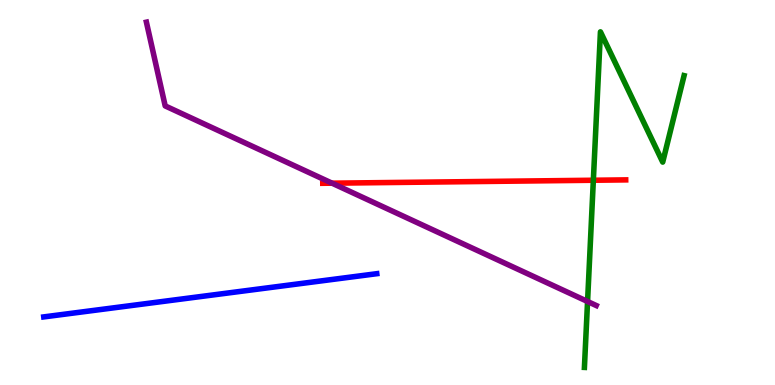[{'lines': ['blue', 'red'], 'intersections': []}, {'lines': ['green', 'red'], 'intersections': [{'x': 7.66, 'y': 5.32}]}, {'lines': ['purple', 'red'], 'intersections': [{'x': 4.28, 'y': 5.24}]}, {'lines': ['blue', 'green'], 'intersections': []}, {'lines': ['blue', 'purple'], 'intersections': []}, {'lines': ['green', 'purple'], 'intersections': [{'x': 7.58, 'y': 2.17}]}]